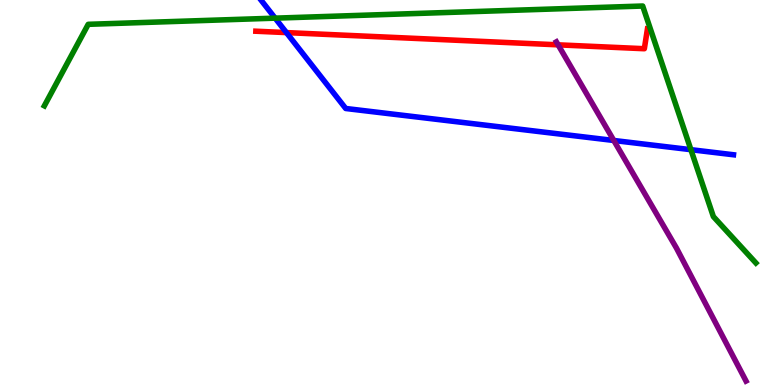[{'lines': ['blue', 'red'], 'intersections': [{'x': 3.7, 'y': 9.15}]}, {'lines': ['green', 'red'], 'intersections': []}, {'lines': ['purple', 'red'], 'intersections': [{'x': 7.2, 'y': 8.84}]}, {'lines': ['blue', 'green'], 'intersections': [{'x': 3.55, 'y': 9.53}, {'x': 8.91, 'y': 6.11}]}, {'lines': ['blue', 'purple'], 'intersections': [{'x': 7.92, 'y': 6.35}]}, {'lines': ['green', 'purple'], 'intersections': []}]